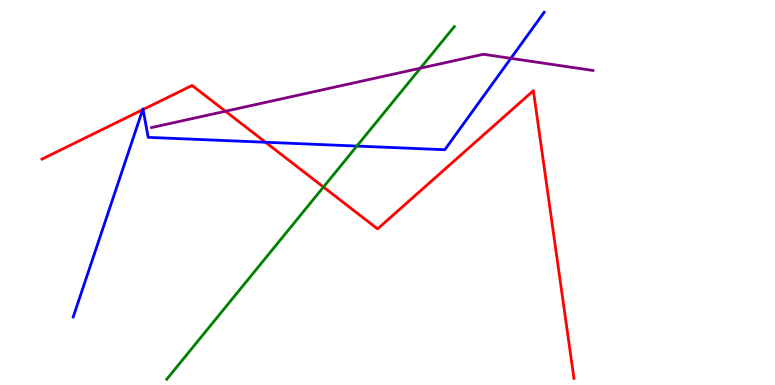[{'lines': ['blue', 'red'], 'intersections': [{'x': 1.84, 'y': 7.15}, {'x': 1.85, 'y': 7.16}, {'x': 3.43, 'y': 6.31}]}, {'lines': ['green', 'red'], 'intersections': [{'x': 4.17, 'y': 5.14}]}, {'lines': ['purple', 'red'], 'intersections': [{'x': 2.91, 'y': 7.11}]}, {'lines': ['blue', 'green'], 'intersections': [{'x': 4.6, 'y': 6.21}]}, {'lines': ['blue', 'purple'], 'intersections': [{'x': 6.59, 'y': 8.48}]}, {'lines': ['green', 'purple'], 'intersections': [{'x': 5.42, 'y': 8.23}]}]